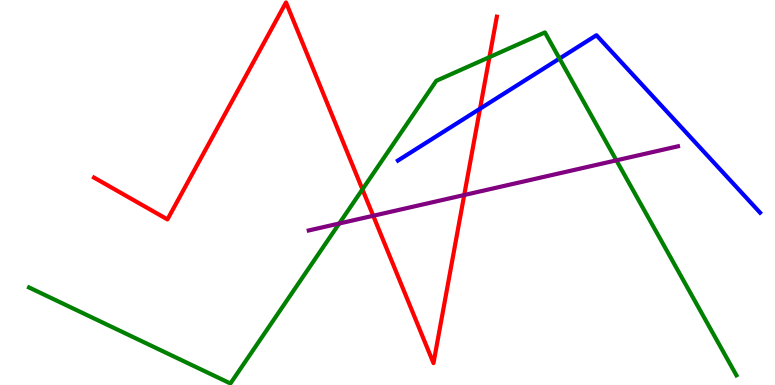[{'lines': ['blue', 'red'], 'intersections': [{'x': 6.19, 'y': 7.18}]}, {'lines': ['green', 'red'], 'intersections': [{'x': 4.68, 'y': 5.08}, {'x': 6.32, 'y': 8.52}]}, {'lines': ['purple', 'red'], 'intersections': [{'x': 4.82, 'y': 4.4}, {'x': 5.99, 'y': 4.93}]}, {'lines': ['blue', 'green'], 'intersections': [{'x': 7.22, 'y': 8.48}]}, {'lines': ['blue', 'purple'], 'intersections': []}, {'lines': ['green', 'purple'], 'intersections': [{'x': 4.38, 'y': 4.19}, {'x': 7.95, 'y': 5.84}]}]